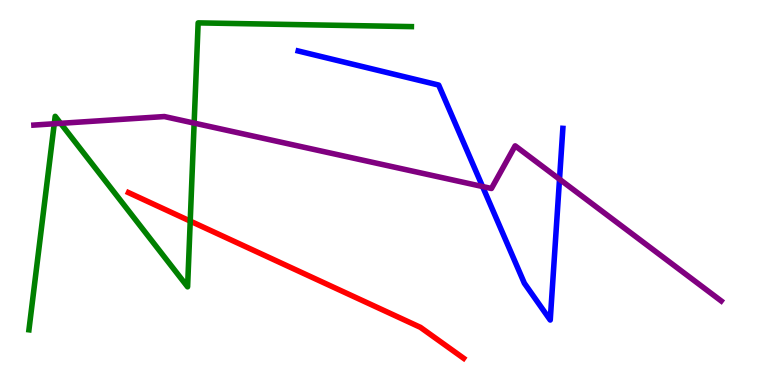[{'lines': ['blue', 'red'], 'intersections': []}, {'lines': ['green', 'red'], 'intersections': [{'x': 2.45, 'y': 4.26}]}, {'lines': ['purple', 'red'], 'intersections': []}, {'lines': ['blue', 'green'], 'intersections': []}, {'lines': ['blue', 'purple'], 'intersections': [{'x': 6.23, 'y': 5.16}, {'x': 7.22, 'y': 5.34}]}, {'lines': ['green', 'purple'], 'intersections': [{'x': 0.7, 'y': 6.79}, {'x': 0.782, 'y': 6.8}, {'x': 2.51, 'y': 6.8}]}]